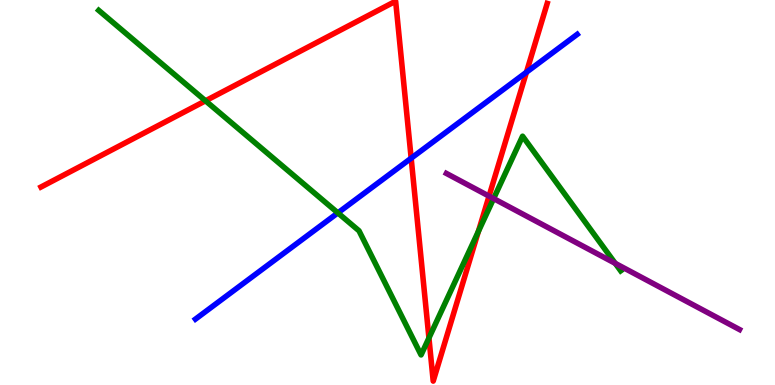[{'lines': ['blue', 'red'], 'intersections': [{'x': 5.31, 'y': 5.89}, {'x': 6.79, 'y': 8.12}]}, {'lines': ['green', 'red'], 'intersections': [{'x': 2.65, 'y': 7.38}, {'x': 5.53, 'y': 1.22}, {'x': 6.17, 'y': 3.99}]}, {'lines': ['purple', 'red'], 'intersections': [{'x': 6.31, 'y': 4.91}]}, {'lines': ['blue', 'green'], 'intersections': [{'x': 4.36, 'y': 4.47}]}, {'lines': ['blue', 'purple'], 'intersections': []}, {'lines': ['green', 'purple'], 'intersections': [{'x': 6.37, 'y': 4.84}, {'x': 7.94, 'y': 3.16}]}]